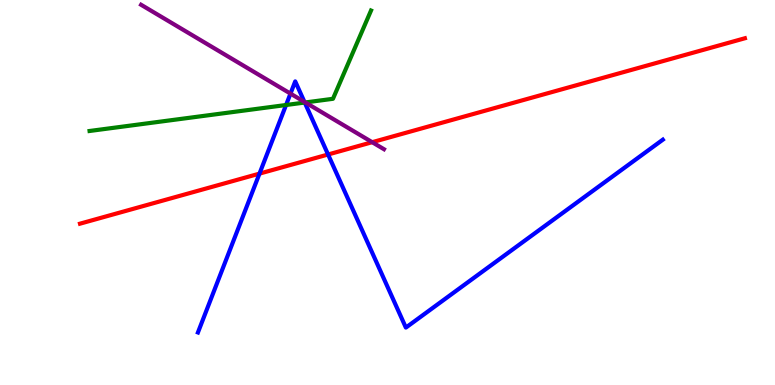[{'lines': ['blue', 'red'], 'intersections': [{'x': 3.35, 'y': 5.49}, {'x': 4.23, 'y': 5.99}]}, {'lines': ['green', 'red'], 'intersections': []}, {'lines': ['purple', 'red'], 'intersections': [{'x': 4.8, 'y': 6.31}]}, {'lines': ['blue', 'green'], 'intersections': [{'x': 3.69, 'y': 7.27}, {'x': 3.93, 'y': 7.34}]}, {'lines': ['blue', 'purple'], 'intersections': [{'x': 3.75, 'y': 7.57}, {'x': 3.93, 'y': 7.35}]}, {'lines': ['green', 'purple'], 'intersections': [{'x': 3.94, 'y': 7.34}]}]